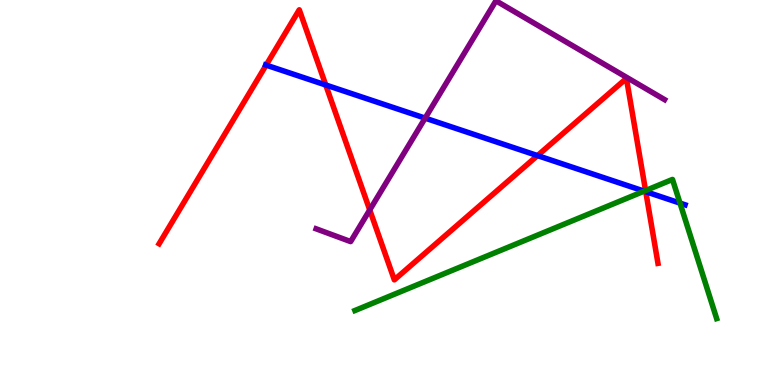[{'lines': ['blue', 'red'], 'intersections': [{'x': 3.43, 'y': 8.31}, {'x': 4.2, 'y': 7.79}, {'x': 6.94, 'y': 5.96}, {'x': 8.33, 'y': 5.02}]}, {'lines': ['green', 'red'], 'intersections': [{'x': 8.33, 'y': 5.05}]}, {'lines': ['purple', 'red'], 'intersections': [{'x': 4.77, 'y': 4.55}]}, {'lines': ['blue', 'green'], 'intersections': [{'x': 8.31, 'y': 5.04}, {'x': 8.77, 'y': 4.72}]}, {'lines': ['blue', 'purple'], 'intersections': [{'x': 5.49, 'y': 6.93}]}, {'lines': ['green', 'purple'], 'intersections': []}]